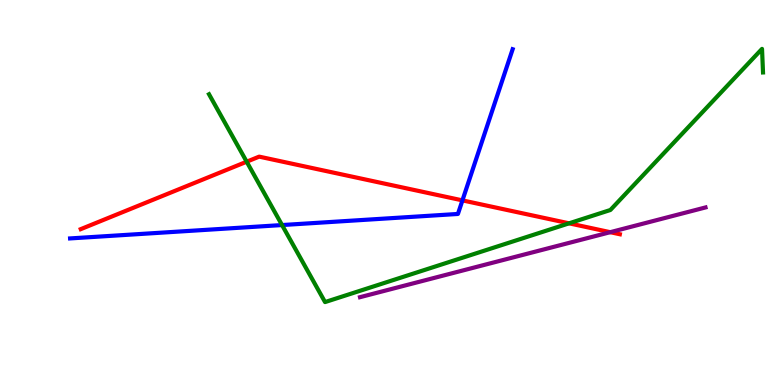[{'lines': ['blue', 'red'], 'intersections': [{'x': 5.97, 'y': 4.8}]}, {'lines': ['green', 'red'], 'intersections': [{'x': 3.18, 'y': 5.8}, {'x': 7.34, 'y': 4.2}]}, {'lines': ['purple', 'red'], 'intersections': [{'x': 7.87, 'y': 3.97}]}, {'lines': ['blue', 'green'], 'intersections': [{'x': 3.64, 'y': 4.15}]}, {'lines': ['blue', 'purple'], 'intersections': []}, {'lines': ['green', 'purple'], 'intersections': []}]